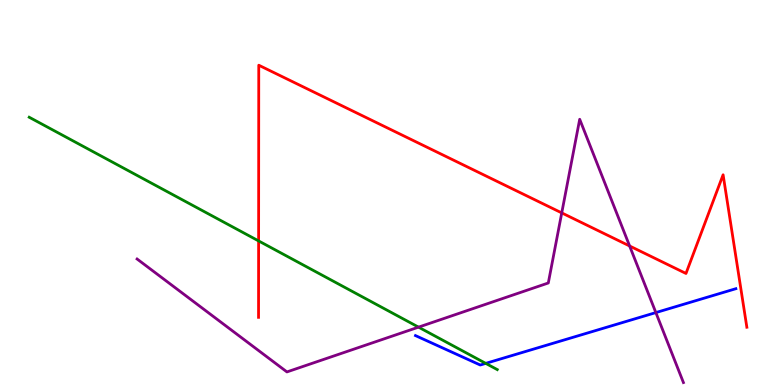[{'lines': ['blue', 'red'], 'intersections': []}, {'lines': ['green', 'red'], 'intersections': [{'x': 3.34, 'y': 3.74}]}, {'lines': ['purple', 'red'], 'intersections': [{'x': 7.25, 'y': 4.47}, {'x': 8.12, 'y': 3.61}]}, {'lines': ['blue', 'green'], 'intersections': [{'x': 6.27, 'y': 0.562}]}, {'lines': ['blue', 'purple'], 'intersections': [{'x': 8.46, 'y': 1.88}]}, {'lines': ['green', 'purple'], 'intersections': [{'x': 5.4, 'y': 1.5}]}]